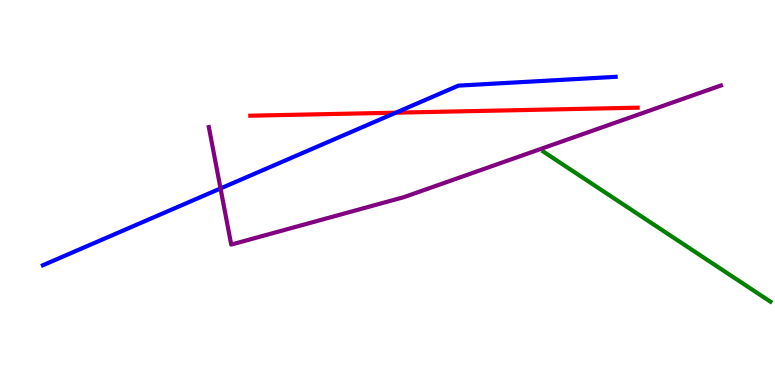[{'lines': ['blue', 'red'], 'intersections': [{'x': 5.11, 'y': 7.07}]}, {'lines': ['green', 'red'], 'intersections': []}, {'lines': ['purple', 'red'], 'intersections': []}, {'lines': ['blue', 'green'], 'intersections': []}, {'lines': ['blue', 'purple'], 'intersections': [{'x': 2.85, 'y': 5.11}]}, {'lines': ['green', 'purple'], 'intersections': []}]